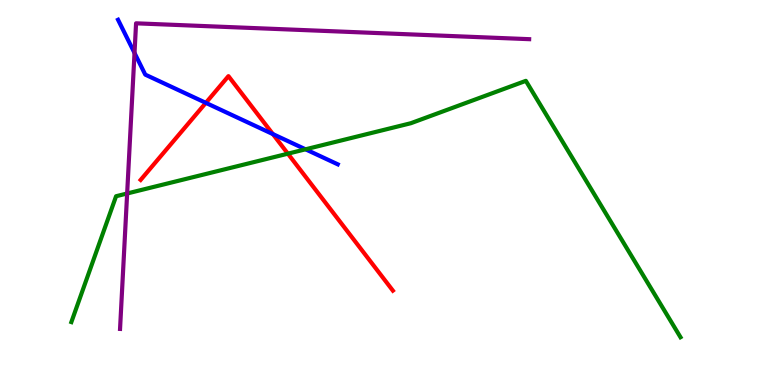[{'lines': ['blue', 'red'], 'intersections': [{'x': 2.66, 'y': 7.33}, {'x': 3.52, 'y': 6.52}]}, {'lines': ['green', 'red'], 'intersections': [{'x': 3.71, 'y': 6.01}]}, {'lines': ['purple', 'red'], 'intersections': []}, {'lines': ['blue', 'green'], 'intersections': [{'x': 3.94, 'y': 6.12}]}, {'lines': ['blue', 'purple'], 'intersections': [{'x': 1.74, 'y': 8.62}]}, {'lines': ['green', 'purple'], 'intersections': [{'x': 1.64, 'y': 4.97}]}]